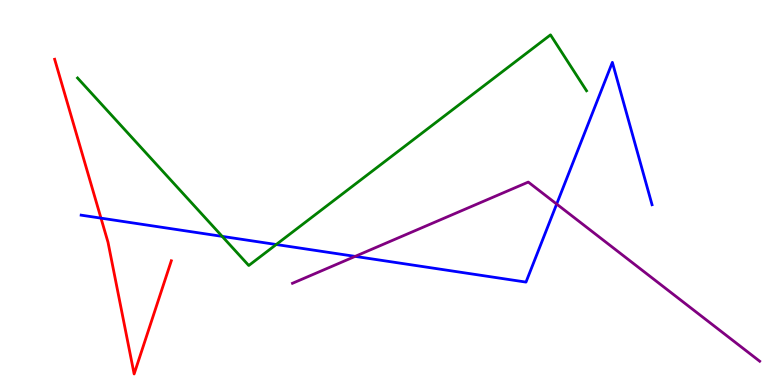[{'lines': ['blue', 'red'], 'intersections': [{'x': 1.3, 'y': 4.33}]}, {'lines': ['green', 'red'], 'intersections': []}, {'lines': ['purple', 'red'], 'intersections': []}, {'lines': ['blue', 'green'], 'intersections': [{'x': 2.87, 'y': 3.86}, {'x': 3.56, 'y': 3.65}]}, {'lines': ['blue', 'purple'], 'intersections': [{'x': 4.58, 'y': 3.34}, {'x': 7.18, 'y': 4.7}]}, {'lines': ['green', 'purple'], 'intersections': []}]